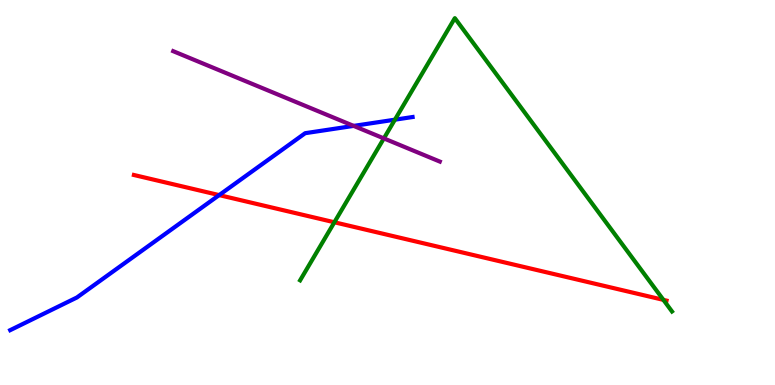[{'lines': ['blue', 'red'], 'intersections': [{'x': 2.83, 'y': 4.93}]}, {'lines': ['green', 'red'], 'intersections': [{'x': 4.31, 'y': 4.23}, {'x': 8.56, 'y': 2.21}]}, {'lines': ['purple', 'red'], 'intersections': []}, {'lines': ['blue', 'green'], 'intersections': [{'x': 5.1, 'y': 6.89}]}, {'lines': ['blue', 'purple'], 'intersections': [{'x': 4.56, 'y': 6.73}]}, {'lines': ['green', 'purple'], 'intersections': [{'x': 4.95, 'y': 6.41}]}]